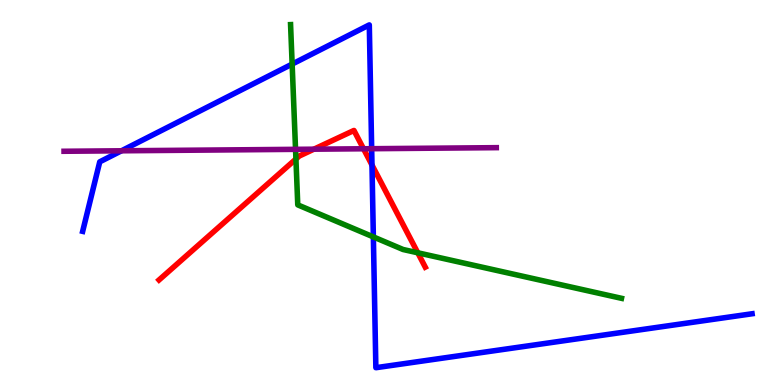[{'lines': ['blue', 'red'], 'intersections': [{'x': 4.8, 'y': 5.71}]}, {'lines': ['green', 'red'], 'intersections': [{'x': 3.82, 'y': 5.87}, {'x': 5.39, 'y': 3.43}]}, {'lines': ['purple', 'red'], 'intersections': [{'x': 4.05, 'y': 6.13}, {'x': 4.69, 'y': 6.14}]}, {'lines': ['blue', 'green'], 'intersections': [{'x': 3.77, 'y': 8.34}, {'x': 4.82, 'y': 3.85}]}, {'lines': ['blue', 'purple'], 'intersections': [{'x': 1.57, 'y': 6.08}, {'x': 4.8, 'y': 6.14}]}, {'lines': ['green', 'purple'], 'intersections': [{'x': 3.81, 'y': 6.12}]}]